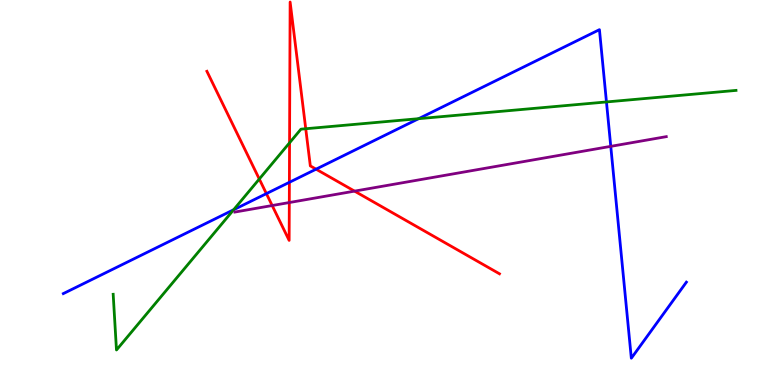[{'lines': ['blue', 'red'], 'intersections': [{'x': 3.44, 'y': 4.97}, {'x': 3.73, 'y': 5.26}, {'x': 4.08, 'y': 5.61}]}, {'lines': ['green', 'red'], 'intersections': [{'x': 3.35, 'y': 5.35}, {'x': 3.74, 'y': 6.29}, {'x': 3.95, 'y': 6.66}]}, {'lines': ['purple', 'red'], 'intersections': [{'x': 3.51, 'y': 4.66}, {'x': 3.73, 'y': 4.74}, {'x': 4.57, 'y': 5.04}]}, {'lines': ['blue', 'green'], 'intersections': [{'x': 3.01, 'y': 4.55}, {'x': 5.4, 'y': 6.92}, {'x': 7.83, 'y': 7.35}]}, {'lines': ['blue', 'purple'], 'intersections': [{'x': 7.88, 'y': 6.2}]}, {'lines': ['green', 'purple'], 'intersections': []}]